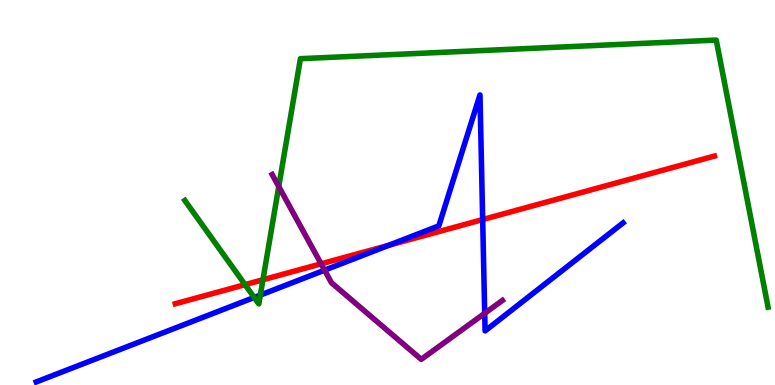[{'lines': ['blue', 'red'], 'intersections': [{'x': 5.02, 'y': 3.63}, {'x': 6.23, 'y': 4.3}]}, {'lines': ['green', 'red'], 'intersections': [{'x': 3.16, 'y': 2.61}, {'x': 3.39, 'y': 2.73}]}, {'lines': ['purple', 'red'], 'intersections': [{'x': 4.14, 'y': 3.15}]}, {'lines': ['blue', 'green'], 'intersections': [{'x': 3.28, 'y': 2.27}, {'x': 3.36, 'y': 2.34}]}, {'lines': ['blue', 'purple'], 'intersections': [{'x': 4.19, 'y': 2.98}, {'x': 6.25, 'y': 1.86}]}, {'lines': ['green', 'purple'], 'intersections': [{'x': 3.6, 'y': 5.15}]}]